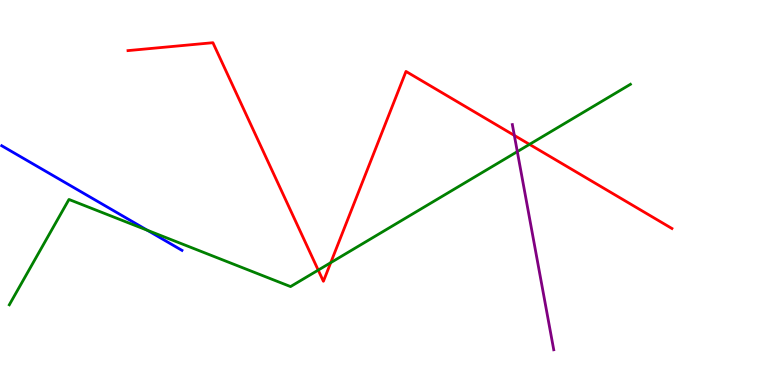[{'lines': ['blue', 'red'], 'intersections': []}, {'lines': ['green', 'red'], 'intersections': [{'x': 4.11, 'y': 2.98}, {'x': 4.27, 'y': 3.18}, {'x': 6.83, 'y': 6.25}]}, {'lines': ['purple', 'red'], 'intersections': [{'x': 6.64, 'y': 6.48}]}, {'lines': ['blue', 'green'], 'intersections': [{'x': 1.9, 'y': 4.02}]}, {'lines': ['blue', 'purple'], 'intersections': []}, {'lines': ['green', 'purple'], 'intersections': [{'x': 6.68, 'y': 6.06}]}]